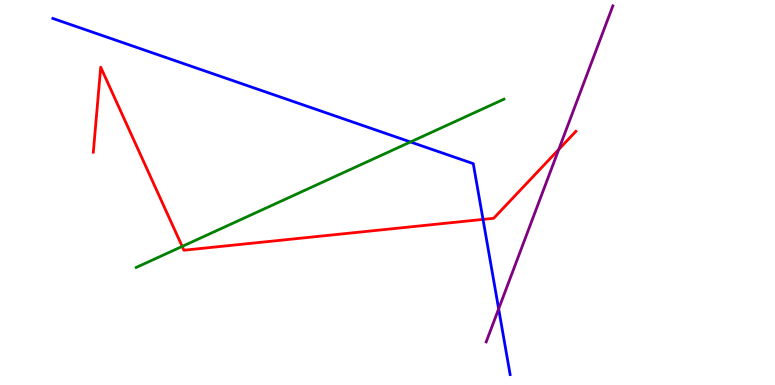[{'lines': ['blue', 'red'], 'intersections': [{'x': 6.23, 'y': 4.3}]}, {'lines': ['green', 'red'], 'intersections': [{'x': 2.35, 'y': 3.6}]}, {'lines': ['purple', 'red'], 'intersections': [{'x': 7.21, 'y': 6.12}]}, {'lines': ['blue', 'green'], 'intersections': [{'x': 5.3, 'y': 6.31}]}, {'lines': ['blue', 'purple'], 'intersections': [{'x': 6.43, 'y': 1.98}]}, {'lines': ['green', 'purple'], 'intersections': []}]